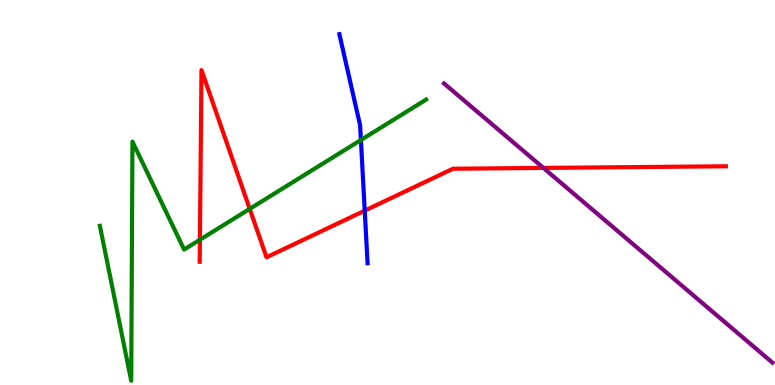[{'lines': ['blue', 'red'], 'intersections': [{'x': 4.71, 'y': 4.53}]}, {'lines': ['green', 'red'], 'intersections': [{'x': 2.58, 'y': 3.77}, {'x': 3.22, 'y': 4.57}]}, {'lines': ['purple', 'red'], 'intersections': [{'x': 7.01, 'y': 5.64}]}, {'lines': ['blue', 'green'], 'intersections': [{'x': 4.66, 'y': 6.36}]}, {'lines': ['blue', 'purple'], 'intersections': []}, {'lines': ['green', 'purple'], 'intersections': []}]